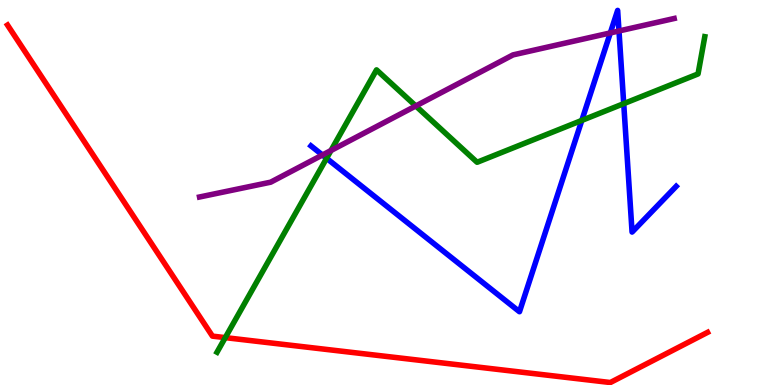[{'lines': ['blue', 'red'], 'intersections': []}, {'lines': ['green', 'red'], 'intersections': [{'x': 2.91, 'y': 1.23}]}, {'lines': ['purple', 'red'], 'intersections': []}, {'lines': ['blue', 'green'], 'intersections': [{'x': 4.21, 'y': 5.89}, {'x': 7.51, 'y': 6.87}, {'x': 8.05, 'y': 7.31}]}, {'lines': ['blue', 'purple'], 'intersections': [{'x': 4.16, 'y': 5.97}, {'x': 7.87, 'y': 9.14}, {'x': 7.99, 'y': 9.2}]}, {'lines': ['green', 'purple'], 'intersections': [{'x': 4.27, 'y': 6.09}, {'x': 5.37, 'y': 7.25}]}]